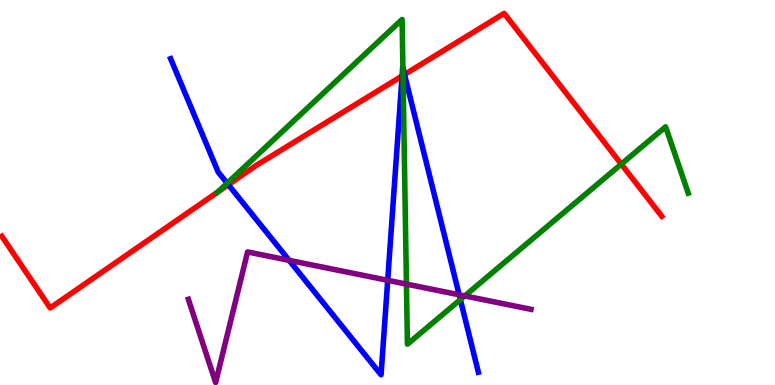[{'lines': ['blue', 'red'], 'intersections': [{'x': 2.95, 'y': 5.2}, {'x': 5.19, 'y': 8.03}, {'x': 5.22, 'y': 8.06}]}, {'lines': ['green', 'red'], 'intersections': [{'x': 2.81, 'y': 5.01}, {'x': 5.2, 'y': 8.04}, {'x': 8.02, 'y': 5.74}]}, {'lines': ['purple', 'red'], 'intersections': []}, {'lines': ['blue', 'green'], 'intersections': [{'x': 2.93, 'y': 5.24}, {'x': 5.2, 'y': 8.23}, {'x': 5.94, 'y': 2.22}]}, {'lines': ['blue', 'purple'], 'intersections': [{'x': 3.73, 'y': 3.24}, {'x': 5.0, 'y': 2.72}, {'x': 5.92, 'y': 2.34}]}, {'lines': ['green', 'purple'], 'intersections': [{'x': 5.24, 'y': 2.62}, {'x': 6.0, 'y': 2.31}]}]